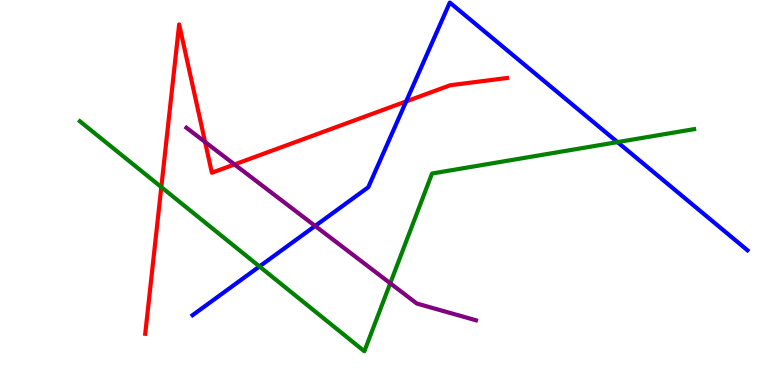[{'lines': ['blue', 'red'], 'intersections': [{'x': 5.24, 'y': 7.37}]}, {'lines': ['green', 'red'], 'intersections': [{'x': 2.08, 'y': 5.14}]}, {'lines': ['purple', 'red'], 'intersections': [{'x': 2.65, 'y': 6.31}, {'x': 3.03, 'y': 5.73}]}, {'lines': ['blue', 'green'], 'intersections': [{'x': 3.35, 'y': 3.08}, {'x': 7.97, 'y': 6.31}]}, {'lines': ['blue', 'purple'], 'intersections': [{'x': 4.07, 'y': 4.13}]}, {'lines': ['green', 'purple'], 'intersections': [{'x': 5.04, 'y': 2.64}]}]